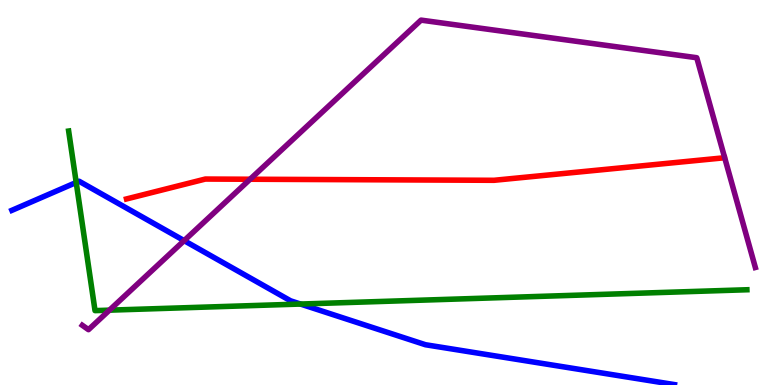[{'lines': ['blue', 'red'], 'intersections': []}, {'lines': ['green', 'red'], 'intersections': []}, {'lines': ['purple', 'red'], 'intersections': [{'x': 3.23, 'y': 5.34}]}, {'lines': ['blue', 'green'], 'intersections': [{'x': 0.983, 'y': 5.26}, {'x': 3.88, 'y': 2.1}]}, {'lines': ['blue', 'purple'], 'intersections': [{'x': 2.38, 'y': 3.75}]}, {'lines': ['green', 'purple'], 'intersections': [{'x': 1.41, 'y': 1.94}]}]